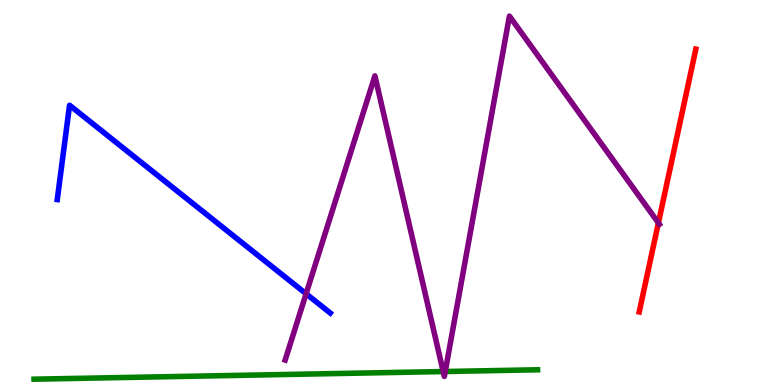[{'lines': ['blue', 'red'], 'intersections': []}, {'lines': ['green', 'red'], 'intersections': []}, {'lines': ['purple', 'red'], 'intersections': [{'x': 8.5, 'y': 4.21}]}, {'lines': ['blue', 'green'], 'intersections': []}, {'lines': ['blue', 'purple'], 'intersections': [{'x': 3.95, 'y': 2.37}]}, {'lines': ['green', 'purple'], 'intersections': [{'x': 5.72, 'y': 0.349}, {'x': 5.74, 'y': 0.35}]}]